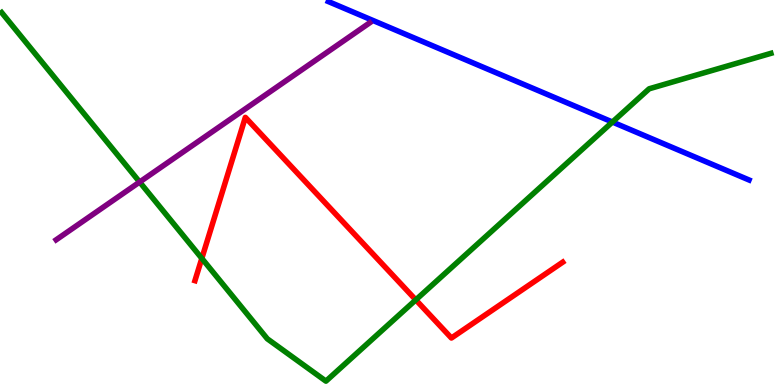[{'lines': ['blue', 'red'], 'intersections': []}, {'lines': ['green', 'red'], 'intersections': [{'x': 2.6, 'y': 3.29}, {'x': 5.37, 'y': 2.21}]}, {'lines': ['purple', 'red'], 'intersections': []}, {'lines': ['blue', 'green'], 'intersections': [{'x': 7.9, 'y': 6.83}]}, {'lines': ['blue', 'purple'], 'intersections': []}, {'lines': ['green', 'purple'], 'intersections': [{'x': 1.8, 'y': 5.27}]}]